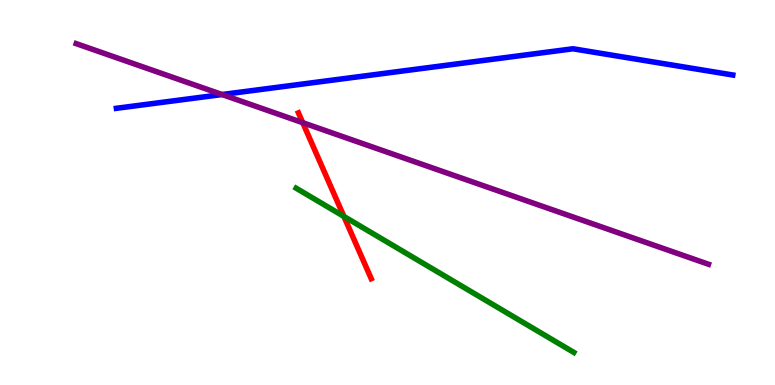[{'lines': ['blue', 'red'], 'intersections': []}, {'lines': ['green', 'red'], 'intersections': [{'x': 4.44, 'y': 4.38}]}, {'lines': ['purple', 'red'], 'intersections': [{'x': 3.91, 'y': 6.81}]}, {'lines': ['blue', 'green'], 'intersections': []}, {'lines': ['blue', 'purple'], 'intersections': [{'x': 2.87, 'y': 7.54}]}, {'lines': ['green', 'purple'], 'intersections': []}]